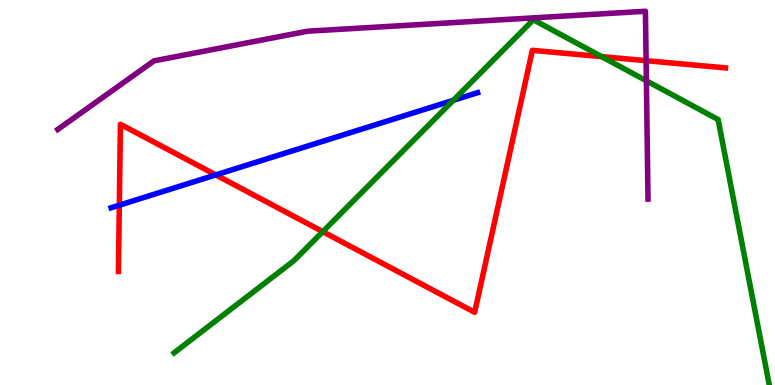[{'lines': ['blue', 'red'], 'intersections': [{'x': 1.54, 'y': 4.67}, {'x': 2.78, 'y': 5.46}]}, {'lines': ['green', 'red'], 'intersections': [{'x': 4.16, 'y': 3.98}, {'x': 7.76, 'y': 8.53}]}, {'lines': ['purple', 'red'], 'intersections': [{'x': 8.34, 'y': 8.42}]}, {'lines': ['blue', 'green'], 'intersections': [{'x': 5.85, 'y': 7.39}]}, {'lines': ['blue', 'purple'], 'intersections': []}, {'lines': ['green', 'purple'], 'intersections': [{'x': 8.34, 'y': 7.9}]}]